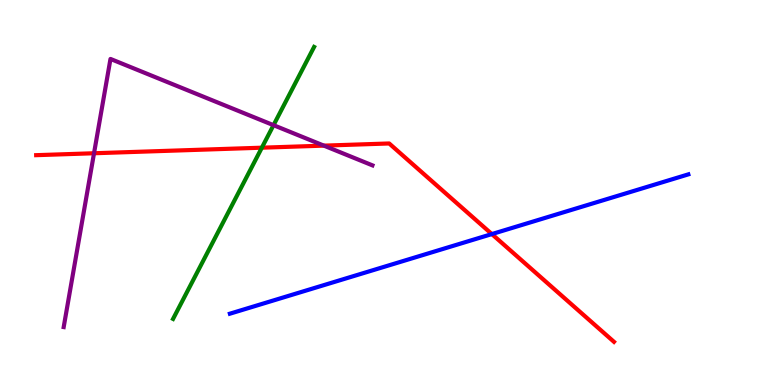[{'lines': ['blue', 'red'], 'intersections': [{'x': 6.35, 'y': 3.92}]}, {'lines': ['green', 'red'], 'intersections': [{'x': 3.38, 'y': 6.16}]}, {'lines': ['purple', 'red'], 'intersections': [{'x': 1.21, 'y': 6.02}, {'x': 4.18, 'y': 6.22}]}, {'lines': ['blue', 'green'], 'intersections': []}, {'lines': ['blue', 'purple'], 'intersections': []}, {'lines': ['green', 'purple'], 'intersections': [{'x': 3.53, 'y': 6.75}]}]